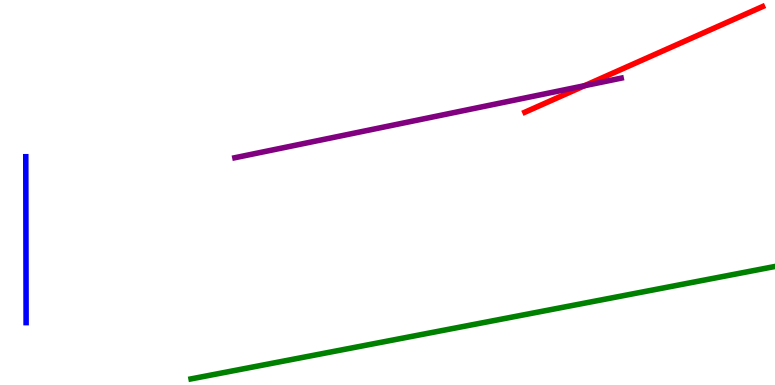[{'lines': ['blue', 'red'], 'intersections': []}, {'lines': ['green', 'red'], 'intersections': []}, {'lines': ['purple', 'red'], 'intersections': [{'x': 7.54, 'y': 7.77}]}, {'lines': ['blue', 'green'], 'intersections': []}, {'lines': ['blue', 'purple'], 'intersections': []}, {'lines': ['green', 'purple'], 'intersections': []}]